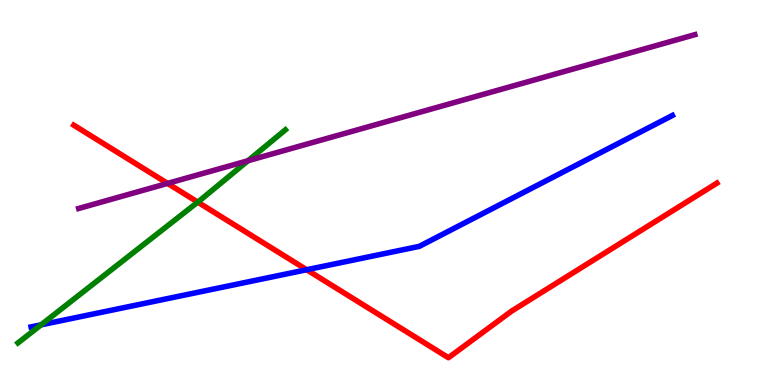[{'lines': ['blue', 'red'], 'intersections': [{'x': 3.96, 'y': 2.99}]}, {'lines': ['green', 'red'], 'intersections': [{'x': 2.55, 'y': 4.75}]}, {'lines': ['purple', 'red'], 'intersections': [{'x': 2.16, 'y': 5.24}]}, {'lines': ['blue', 'green'], 'intersections': [{'x': 0.53, 'y': 1.56}]}, {'lines': ['blue', 'purple'], 'intersections': []}, {'lines': ['green', 'purple'], 'intersections': [{'x': 3.2, 'y': 5.83}]}]